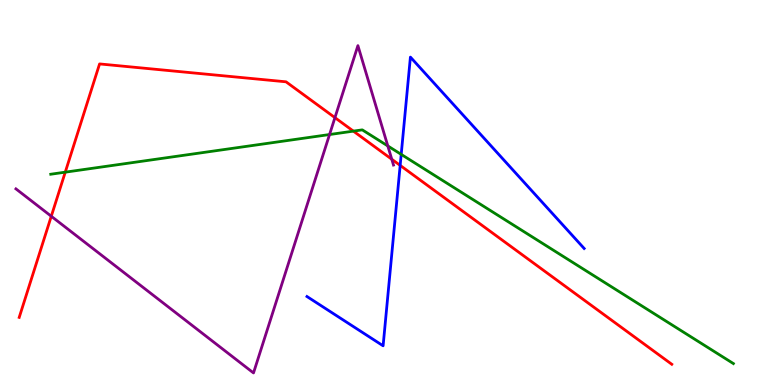[{'lines': ['blue', 'red'], 'intersections': [{'x': 5.16, 'y': 5.7}]}, {'lines': ['green', 'red'], 'intersections': [{'x': 0.842, 'y': 5.53}, {'x': 4.56, 'y': 6.59}]}, {'lines': ['purple', 'red'], 'intersections': [{'x': 0.662, 'y': 4.38}, {'x': 4.32, 'y': 6.94}, {'x': 5.06, 'y': 5.86}]}, {'lines': ['blue', 'green'], 'intersections': [{'x': 5.18, 'y': 5.99}]}, {'lines': ['blue', 'purple'], 'intersections': []}, {'lines': ['green', 'purple'], 'intersections': [{'x': 4.25, 'y': 6.51}, {'x': 5.0, 'y': 6.21}]}]